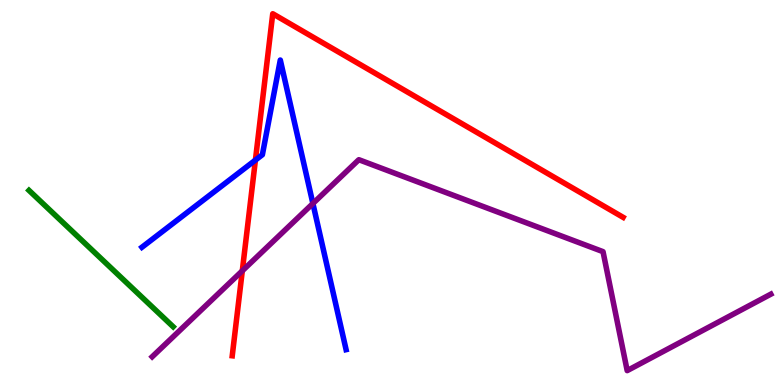[{'lines': ['blue', 'red'], 'intersections': [{'x': 3.3, 'y': 5.84}]}, {'lines': ['green', 'red'], 'intersections': []}, {'lines': ['purple', 'red'], 'intersections': [{'x': 3.13, 'y': 2.97}]}, {'lines': ['blue', 'green'], 'intersections': []}, {'lines': ['blue', 'purple'], 'intersections': [{'x': 4.04, 'y': 4.71}]}, {'lines': ['green', 'purple'], 'intersections': []}]